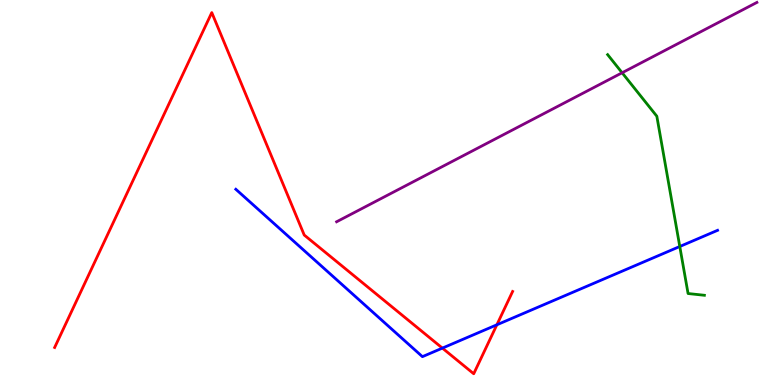[{'lines': ['blue', 'red'], 'intersections': [{'x': 5.71, 'y': 0.958}, {'x': 6.41, 'y': 1.56}]}, {'lines': ['green', 'red'], 'intersections': []}, {'lines': ['purple', 'red'], 'intersections': []}, {'lines': ['blue', 'green'], 'intersections': [{'x': 8.77, 'y': 3.6}]}, {'lines': ['blue', 'purple'], 'intersections': []}, {'lines': ['green', 'purple'], 'intersections': [{'x': 8.03, 'y': 8.11}]}]